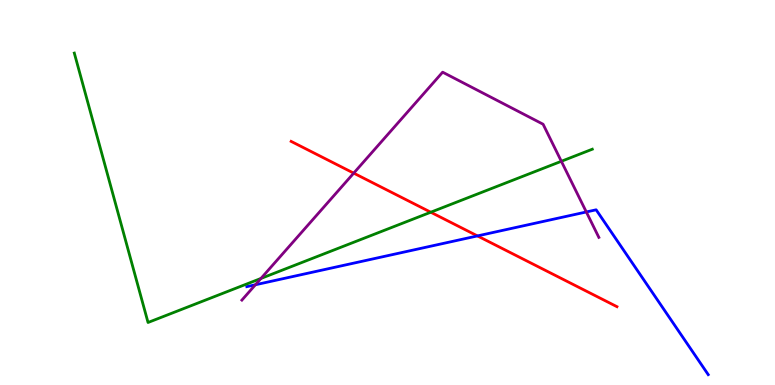[{'lines': ['blue', 'red'], 'intersections': [{'x': 6.16, 'y': 3.87}]}, {'lines': ['green', 'red'], 'intersections': [{'x': 5.56, 'y': 4.49}]}, {'lines': ['purple', 'red'], 'intersections': [{'x': 4.56, 'y': 5.5}]}, {'lines': ['blue', 'green'], 'intersections': []}, {'lines': ['blue', 'purple'], 'intersections': [{'x': 3.3, 'y': 2.6}, {'x': 7.57, 'y': 4.49}]}, {'lines': ['green', 'purple'], 'intersections': [{'x': 3.37, 'y': 2.77}, {'x': 7.24, 'y': 5.81}]}]